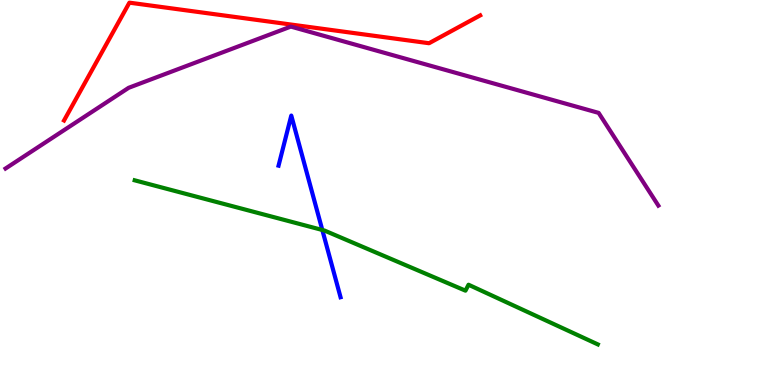[{'lines': ['blue', 'red'], 'intersections': []}, {'lines': ['green', 'red'], 'intersections': []}, {'lines': ['purple', 'red'], 'intersections': []}, {'lines': ['blue', 'green'], 'intersections': [{'x': 4.16, 'y': 4.03}]}, {'lines': ['blue', 'purple'], 'intersections': []}, {'lines': ['green', 'purple'], 'intersections': []}]